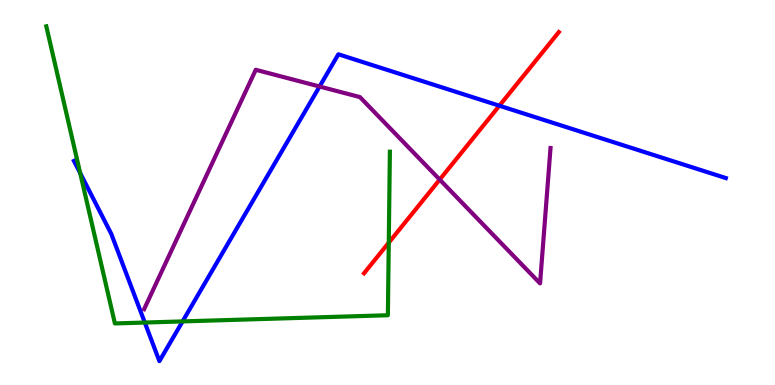[{'lines': ['blue', 'red'], 'intersections': [{'x': 6.44, 'y': 7.25}]}, {'lines': ['green', 'red'], 'intersections': [{'x': 5.02, 'y': 3.7}]}, {'lines': ['purple', 'red'], 'intersections': [{'x': 5.67, 'y': 5.34}]}, {'lines': ['blue', 'green'], 'intersections': [{'x': 1.03, 'y': 5.5}, {'x': 1.87, 'y': 1.62}, {'x': 2.36, 'y': 1.65}]}, {'lines': ['blue', 'purple'], 'intersections': [{'x': 4.12, 'y': 7.75}]}, {'lines': ['green', 'purple'], 'intersections': []}]